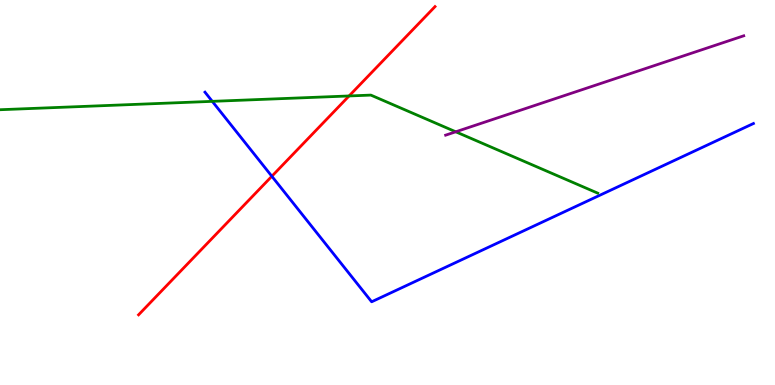[{'lines': ['blue', 'red'], 'intersections': [{'x': 3.51, 'y': 5.42}]}, {'lines': ['green', 'red'], 'intersections': [{'x': 4.5, 'y': 7.51}]}, {'lines': ['purple', 'red'], 'intersections': []}, {'lines': ['blue', 'green'], 'intersections': [{'x': 2.74, 'y': 7.37}]}, {'lines': ['blue', 'purple'], 'intersections': []}, {'lines': ['green', 'purple'], 'intersections': [{'x': 5.88, 'y': 6.58}]}]